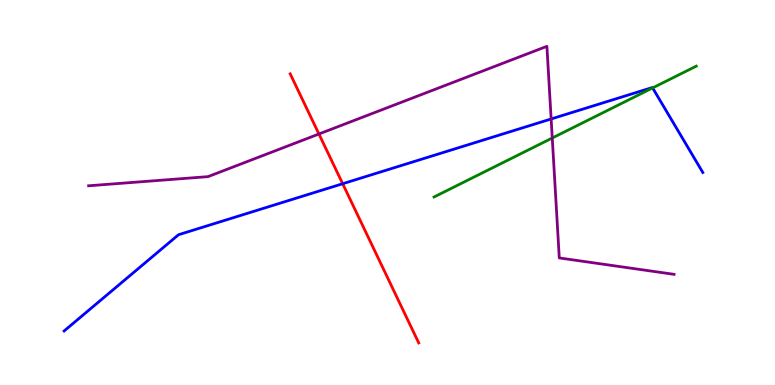[{'lines': ['blue', 'red'], 'intersections': [{'x': 4.42, 'y': 5.23}]}, {'lines': ['green', 'red'], 'intersections': []}, {'lines': ['purple', 'red'], 'intersections': [{'x': 4.12, 'y': 6.52}]}, {'lines': ['blue', 'green'], 'intersections': [{'x': 8.42, 'y': 7.72}]}, {'lines': ['blue', 'purple'], 'intersections': [{'x': 7.11, 'y': 6.91}]}, {'lines': ['green', 'purple'], 'intersections': [{'x': 7.13, 'y': 6.42}]}]